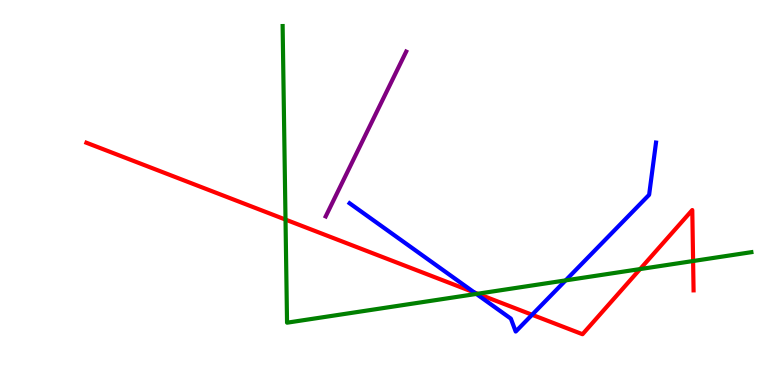[{'lines': ['blue', 'red'], 'intersections': [{'x': 6.12, 'y': 2.4}, {'x': 6.87, 'y': 1.82}]}, {'lines': ['green', 'red'], 'intersections': [{'x': 3.68, 'y': 4.3}, {'x': 6.16, 'y': 2.37}, {'x': 8.26, 'y': 3.01}, {'x': 8.94, 'y': 3.22}]}, {'lines': ['purple', 'red'], 'intersections': []}, {'lines': ['blue', 'green'], 'intersections': [{'x': 6.15, 'y': 2.37}, {'x': 7.3, 'y': 2.72}]}, {'lines': ['blue', 'purple'], 'intersections': []}, {'lines': ['green', 'purple'], 'intersections': []}]